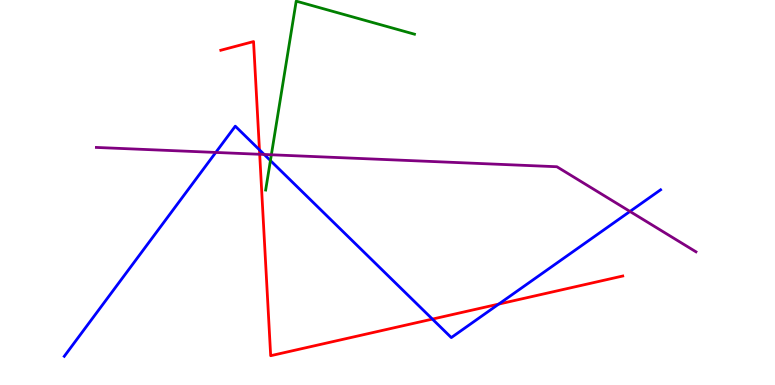[{'lines': ['blue', 'red'], 'intersections': [{'x': 3.35, 'y': 6.11}, {'x': 5.58, 'y': 1.71}, {'x': 6.44, 'y': 2.1}]}, {'lines': ['green', 'red'], 'intersections': []}, {'lines': ['purple', 'red'], 'intersections': [{'x': 3.35, 'y': 5.99}]}, {'lines': ['blue', 'green'], 'intersections': [{'x': 3.49, 'y': 5.83}]}, {'lines': ['blue', 'purple'], 'intersections': [{'x': 2.78, 'y': 6.04}, {'x': 3.41, 'y': 5.99}, {'x': 8.13, 'y': 4.51}]}, {'lines': ['green', 'purple'], 'intersections': [{'x': 3.5, 'y': 5.98}]}]